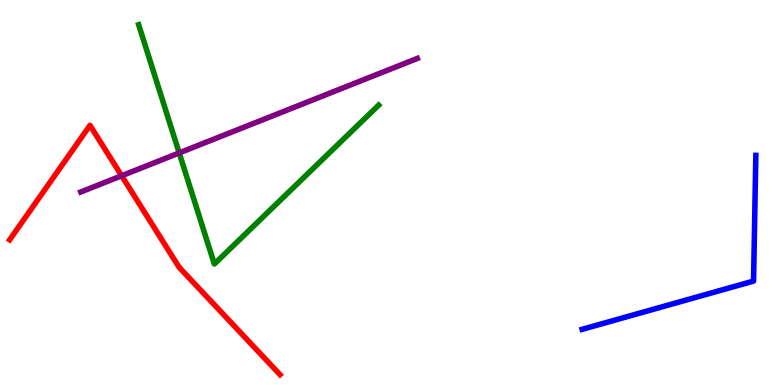[{'lines': ['blue', 'red'], 'intersections': []}, {'lines': ['green', 'red'], 'intersections': []}, {'lines': ['purple', 'red'], 'intersections': [{'x': 1.57, 'y': 5.43}]}, {'lines': ['blue', 'green'], 'intersections': []}, {'lines': ['blue', 'purple'], 'intersections': []}, {'lines': ['green', 'purple'], 'intersections': [{'x': 2.31, 'y': 6.03}]}]